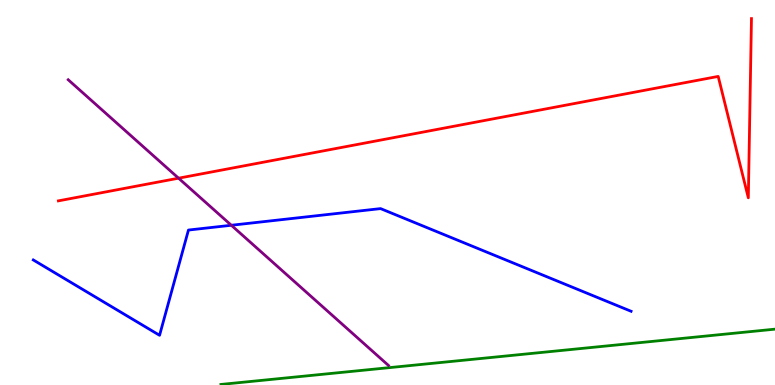[{'lines': ['blue', 'red'], 'intersections': []}, {'lines': ['green', 'red'], 'intersections': []}, {'lines': ['purple', 'red'], 'intersections': [{'x': 2.3, 'y': 5.37}]}, {'lines': ['blue', 'green'], 'intersections': []}, {'lines': ['blue', 'purple'], 'intersections': [{'x': 2.98, 'y': 4.15}]}, {'lines': ['green', 'purple'], 'intersections': []}]